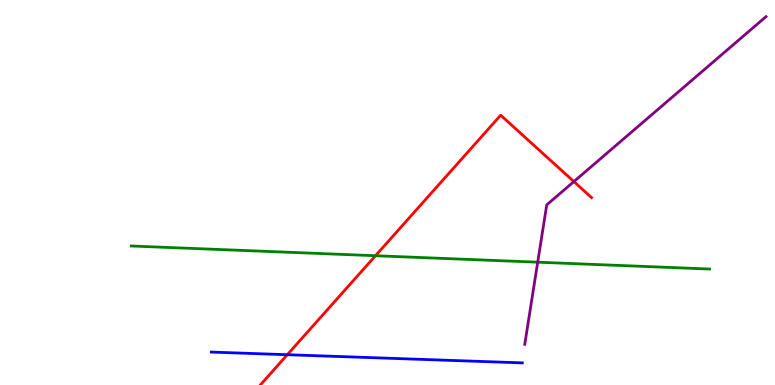[{'lines': ['blue', 'red'], 'intersections': [{'x': 3.71, 'y': 0.787}]}, {'lines': ['green', 'red'], 'intersections': [{'x': 4.85, 'y': 3.36}]}, {'lines': ['purple', 'red'], 'intersections': [{'x': 7.4, 'y': 5.28}]}, {'lines': ['blue', 'green'], 'intersections': []}, {'lines': ['blue', 'purple'], 'intersections': []}, {'lines': ['green', 'purple'], 'intersections': [{'x': 6.94, 'y': 3.19}]}]